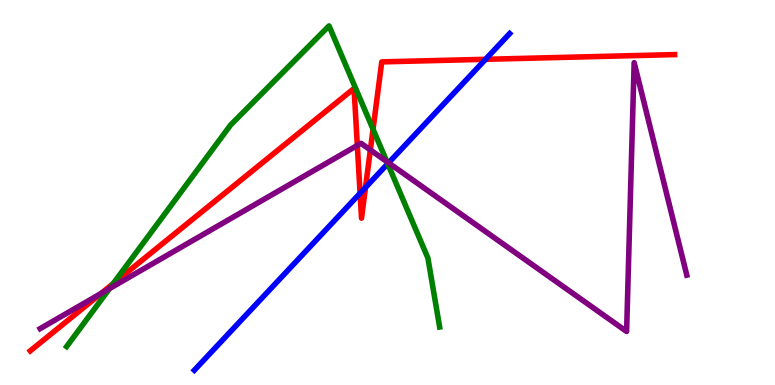[{'lines': ['blue', 'red'], 'intersections': [{'x': 4.65, 'y': 4.98}, {'x': 4.72, 'y': 5.13}, {'x': 6.27, 'y': 8.46}]}, {'lines': ['green', 'red'], 'intersections': [{'x': 1.46, 'y': 2.63}, {'x': 4.81, 'y': 6.64}]}, {'lines': ['purple', 'red'], 'intersections': [{'x': 1.3, 'y': 2.38}, {'x': 4.61, 'y': 6.22}, {'x': 4.78, 'y': 6.11}]}, {'lines': ['blue', 'green'], 'intersections': [{'x': 5.0, 'y': 5.75}]}, {'lines': ['blue', 'purple'], 'intersections': [{'x': 5.01, 'y': 5.77}]}, {'lines': ['green', 'purple'], 'intersections': [{'x': 1.41, 'y': 2.51}, {'x': 4.99, 'y': 5.8}]}]